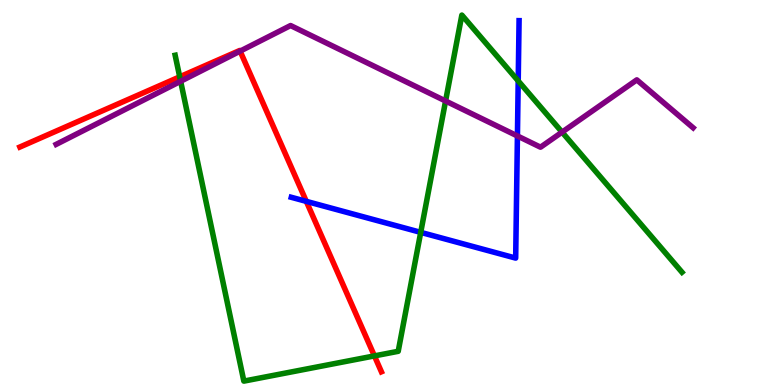[{'lines': ['blue', 'red'], 'intersections': [{'x': 3.95, 'y': 4.77}]}, {'lines': ['green', 'red'], 'intersections': [{'x': 2.32, 'y': 8.0}, {'x': 4.83, 'y': 0.756}]}, {'lines': ['purple', 'red'], 'intersections': [{'x': 3.1, 'y': 8.67}]}, {'lines': ['blue', 'green'], 'intersections': [{'x': 5.43, 'y': 3.96}, {'x': 6.69, 'y': 7.9}]}, {'lines': ['blue', 'purple'], 'intersections': [{'x': 6.68, 'y': 6.47}]}, {'lines': ['green', 'purple'], 'intersections': [{'x': 2.33, 'y': 7.89}, {'x': 5.75, 'y': 7.38}, {'x': 7.25, 'y': 6.57}]}]